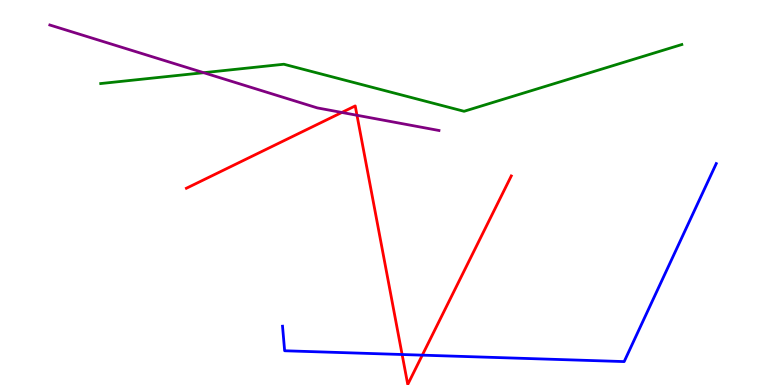[{'lines': ['blue', 'red'], 'intersections': [{'x': 5.19, 'y': 0.792}, {'x': 5.45, 'y': 0.775}]}, {'lines': ['green', 'red'], 'intersections': []}, {'lines': ['purple', 'red'], 'intersections': [{'x': 4.41, 'y': 7.08}, {'x': 4.61, 'y': 7.01}]}, {'lines': ['blue', 'green'], 'intersections': []}, {'lines': ['blue', 'purple'], 'intersections': []}, {'lines': ['green', 'purple'], 'intersections': [{'x': 2.63, 'y': 8.11}]}]